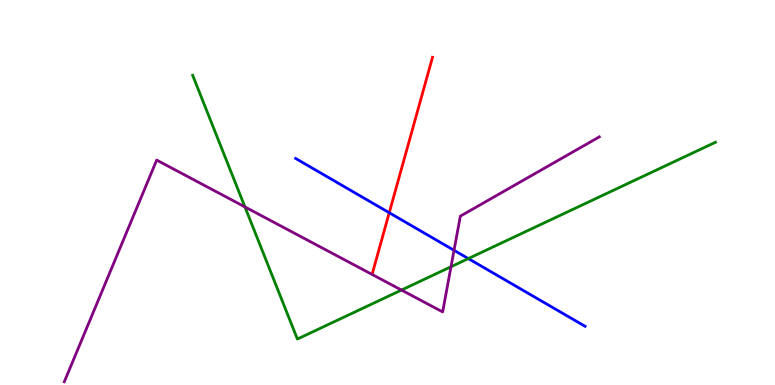[{'lines': ['blue', 'red'], 'intersections': [{'x': 5.02, 'y': 4.47}]}, {'lines': ['green', 'red'], 'intersections': []}, {'lines': ['purple', 'red'], 'intersections': []}, {'lines': ['blue', 'green'], 'intersections': [{'x': 6.04, 'y': 3.28}]}, {'lines': ['blue', 'purple'], 'intersections': [{'x': 5.86, 'y': 3.5}]}, {'lines': ['green', 'purple'], 'intersections': [{'x': 3.16, 'y': 4.63}, {'x': 5.18, 'y': 2.47}, {'x': 5.82, 'y': 3.07}]}]